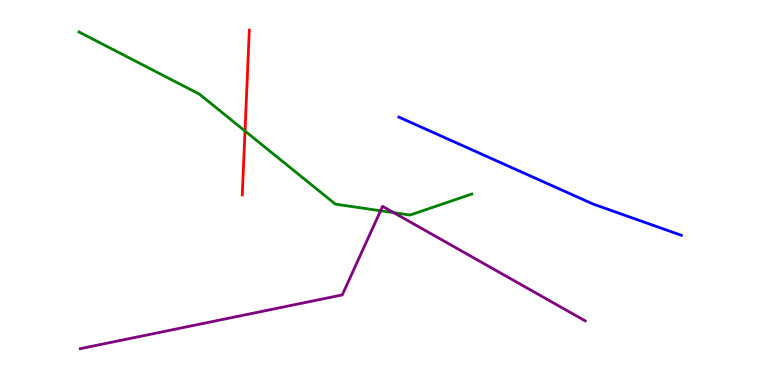[{'lines': ['blue', 'red'], 'intersections': []}, {'lines': ['green', 'red'], 'intersections': [{'x': 3.16, 'y': 6.6}]}, {'lines': ['purple', 'red'], 'intersections': []}, {'lines': ['blue', 'green'], 'intersections': []}, {'lines': ['blue', 'purple'], 'intersections': []}, {'lines': ['green', 'purple'], 'intersections': [{'x': 4.91, 'y': 4.53}, {'x': 5.08, 'y': 4.48}]}]